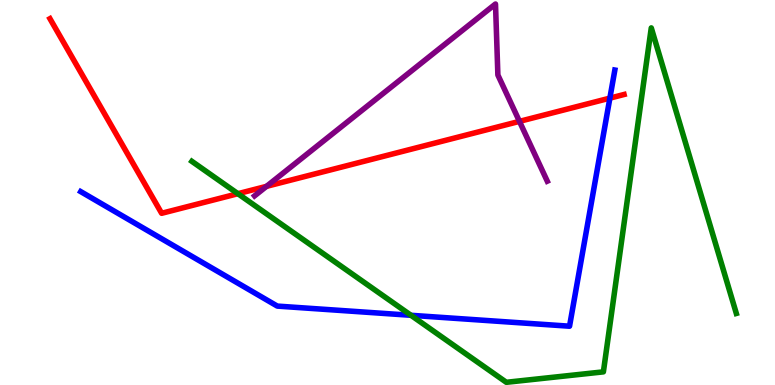[{'lines': ['blue', 'red'], 'intersections': [{'x': 7.87, 'y': 7.45}]}, {'lines': ['green', 'red'], 'intersections': [{'x': 3.07, 'y': 4.97}]}, {'lines': ['purple', 'red'], 'intersections': [{'x': 3.44, 'y': 5.16}, {'x': 6.7, 'y': 6.85}]}, {'lines': ['blue', 'green'], 'intersections': [{'x': 5.3, 'y': 1.81}]}, {'lines': ['blue', 'purple'], 'intersections': []}, {'lines': ['green', 'purple'], 'intersections': []}]